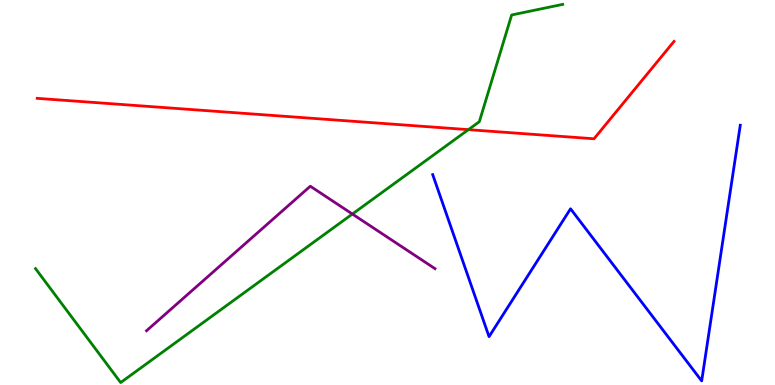[{'lines': ['blue', 'red'], 'intersections': []}, {'lines': ['green', 'red'], 'intersections': [{'x': 6.04, 'y': 6.63}]}, {'lines': ['purple', 'red'], 'intersections': []}, {'lines': ['blue', 'green'], 'intersections': []}, {'lines': ['blue', 'purple'], 'intersections': []}, {'lines': ['green', 'purple'], 'intersections': [{'x': 4.55, 'y': 4.44}]}]